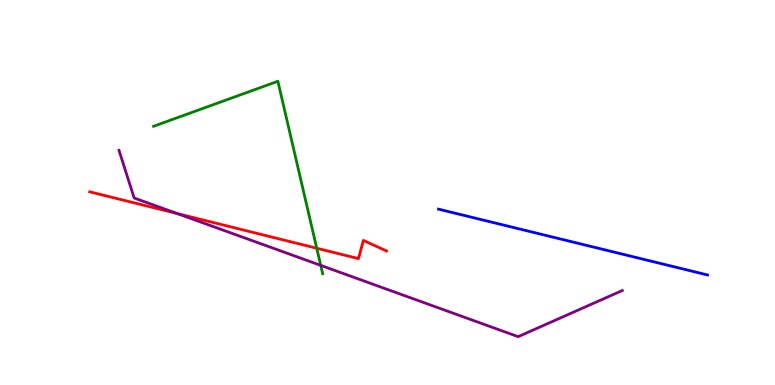[{'lines': ['blue', 'red'], 'intersections': []}, {'lines': ['green', 'red'], 'intersections': [{'x': 4.09, 'y': 3.55}]}, {'lines': ['purple', 'red'], 'intersections': [{'x': 2.29, 'y': 4.45}]}, {'lines': ['blue', 'green'], 'intersections': []}, {'lines': ['blue', 'purple'], 'intersections': []}, {'lines': ['green', 'purple'], 'intersections': [{'x': 4.14, 'y': 3.11}]}]